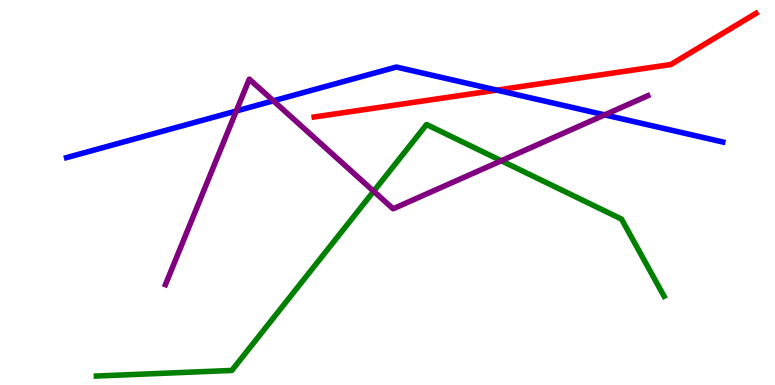[{'lines': ['blue', 'red'], 'intersections': [{'x': 6.41, 'y': 7.66}]}, {'lines': ['green', 'red'], 'intersections': []}, {'lines': ['purple', 'red'], 'intersections': []}, {'lines': ['blue', 'green'], 'intersections': []}, {'lines': ['blue', 'purple'], 'intersections': [{'x': 3.05, 'y': 7.12}, {'x': 3.53, 'y': 7.38}, {'x': 7.8, 'y': 7.02}]}, {'lines': ['green', 'purple'], 'intersections': [{'x': 4.82, 'y': 5.03}, {'x': 6.47, 'y': 5.82}]}]